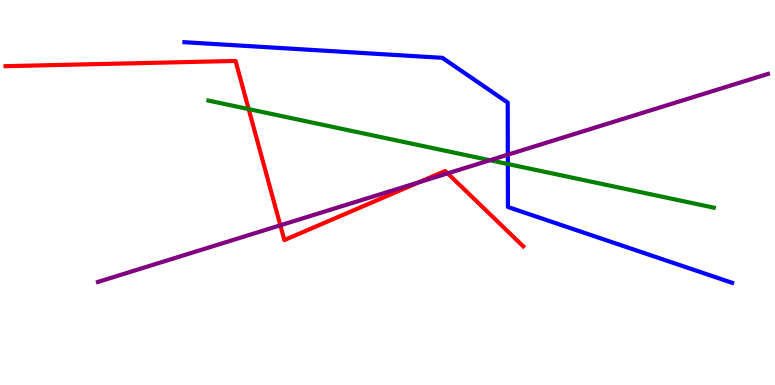[{'lines': ['blue', 'red'], 'intersections': []}, {'lines': ['green', 'red'], 'intersections': [{'x': 3.21, 'y': 7.17}]}, {'lines': ['purple', 'red'], 'intersections': [{'x': 3.62, 'y': 4.15}, {'x': 5.41, 'y': 5.27}, {'x': 5.78, 'y': 5.5}]}, {'lines': ['blue', 'green'], 'intersections': [{'x': 6.55, 'y': 5.74}]}, {'lines': ['blue', 'purple'], 'intersections': [{'x': 6.55, 'y': 5.98}]}, {'lines': ['green', 'purple'], 'intersections': [{'x': 6.32, 'y': 5.84}]}]